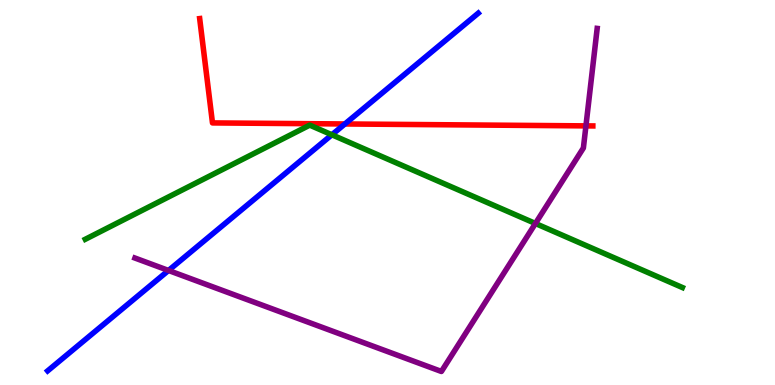[{'lines': ['blue', 'red'], 'intersections': [{'x': 4.45, 'y': 6.78}]}, {'lines': ['green', 'red'], 'intersections': []}, {'lines': ['purple', 'red'], 'intersections': [{'x': 7.56, 'y': 6.73}]}, {'lines': ['blue', 'green'], 'intersections': [{'x': 4.28, 'y': 6.5}]}, {'lines': ['blue', 'purple'], 'intersections': [{'x': 2.17, 'y': 2.97}]}, {'lines': ['green', 'purple'], 'intersections': [{'x': 6.91, 'y': 4.2}]}]